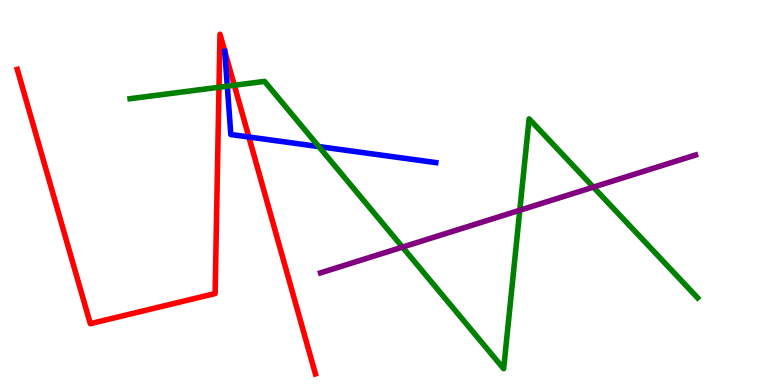[{'lines': ['blue', 'red'], 'intersections': [{'x': 3.21, 'y': 6.44}]}, {'lines': ['green', 'red'], 'intersections': [{'x': 2.83, 'y': 7.73}, {'x': 3.02, 'y': 7.79}]}, {'lines': ['purple', 'red'], 'intersections': []}, {'lines': ['blue', 'green'], 'intersections': [{'x': 2.93, 'y': 7.76}, {'x': 4.11, 'y': 6.19}]}, {'lines': ['blue', 'purple'], 'intersections': []}, {'lines': ['green', 'purple'], 'intersections': [{'x': 5.19, 'y': 3.58}, {'x': 6.71, 'y': 4.54}, {'x': 7.66, 'y': 5.14}]}]